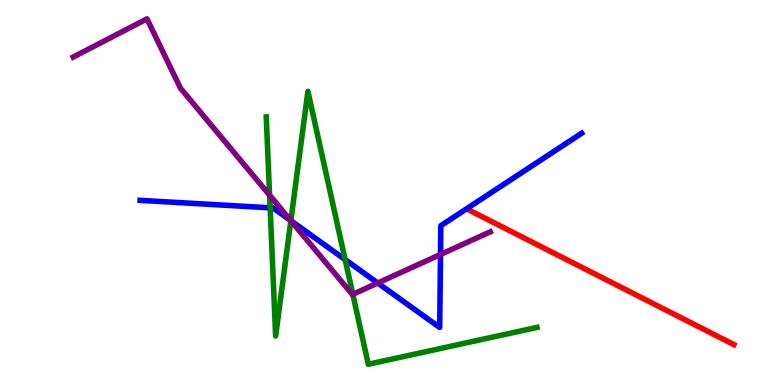[{'lines': ['blue', 'red'], 'intersections': []}, {'lines': ['green', 'red'], 'intersections': []}, {'lines': ['purple', 'red'], 'intersections': []}, {'lines': ['blue', 'green'], 'intersections': [{'x': 3.49, 'y': 4.6}, {'x': 3.75, 'y': 4.27}, {'x': 4.45, 'y': 3.26}]}, {'lines': ['blue', 'purple'], 'intersections': [{'x': 3.75, 'y': 4.27}, {'x': 4.87, 'y': 2.65}, {'x': 5.68, 'y': 3.39}]}, {'lines': ['green', 'purple'], 'intersections': [{'x': 3.48, 'y': 4.93}, {'x': 3.75, 'y': 4.27}, {'x': 4.55, 'y': 2.35}]}]